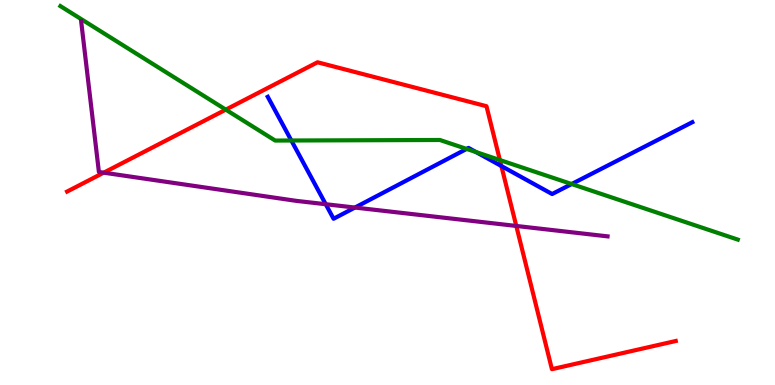[{'lines': ['blue', 'red'], 'intersections': [{'x': 6.47, 'y': 5.69}]}, {'lines': ['green', 'red'], 'intersections': [{'x': 2.91, 'y': 7.15}, {'x': 6.45, 'y': 5.84}]}, {'lines': ['purple', 'red'], 'intersections': [{'x': 1.34, 'y': 5.51}, {'x': 6.66, 'y': 4.13}]}, {'lines': ['blue', 'green'], 'intersections': [{'x': 3.76, 'y': 6.35}, {'x': 6.02, 'y': 6.13}, {'x': 6.14, 'y': 6.05}, {'x': 7.38, 'y': 5.22}]}, {'lines': ['blue', 'purple'], 'intersections': [{'x': 4.2, 'y': 4.7}, {'x': 4.58, 'y': 4.61}]}, {'lines': ['green', 'purple'], 'intersections': []}]